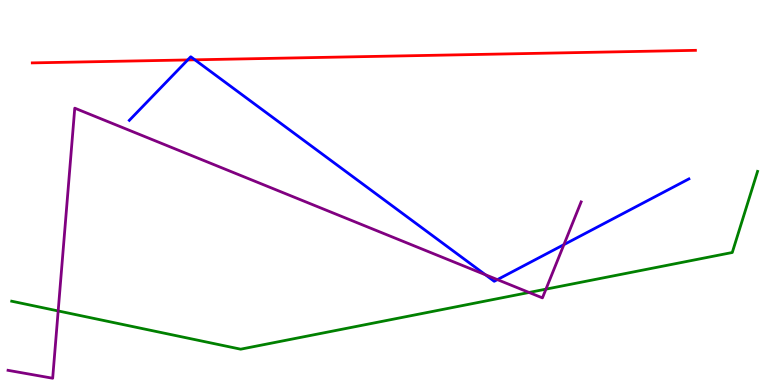[{'lines': ['blue', 'red'], 'intersections': [{'x': 2.42, 'y': 8.44}, {'x': 2.51, 'y': 8.45}]}, {'lines': ['green', 'red'], 'intersections': []}, {'lines': ['purple', 'red'], 'intersections': []}, {'lines': ['blue', 'green'], 'intersections': []}, {'lines': ['blue', 'purple'], 'intersections': [{'x': 6.26, 'y': 2.86}, {'x': 6.42, 'y': 2.74}, {'x': 7.28, 'y': 3.65}]}, {'lines': ['green', 'purple'], 'intersections': [{'x': 0.751, 'y': 1.92}, {'x': 6.83, 'y': 2.4}, {'x': 7.04, 'y': 2.49}]}]